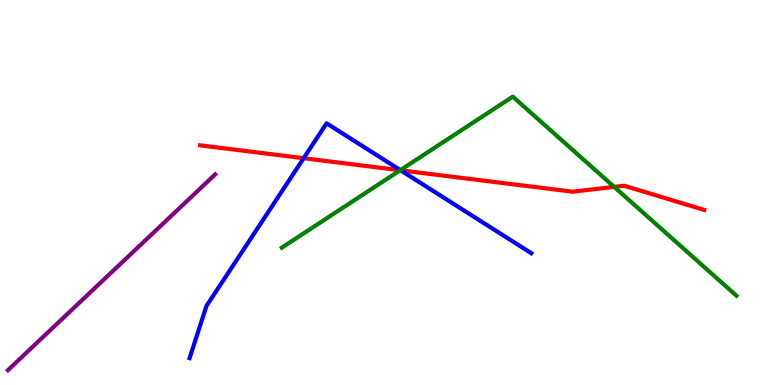[{'lines': ['blue', 'red'], 'intersections': [{'x': 3.92, 'y': 5.89}, {'x': 5.17, 'y': 5.58}]}, {'lines': ['green', 'red'], 'intersections': [{'x': 5.16, 'y': 5.58}, {'x': 7.92, 'y': 5.15}]}, {'lines': ['purple', 'red'], 'intersections': []}, {'lines': ['blue', 'green'], 'intersections': [{'x': 5.17, 'y': 5.58}]}, {'lines': ['blue', 'purple'], 'intersections': []}, {'lines': ['green', 'purple'], 'intersections': []}]